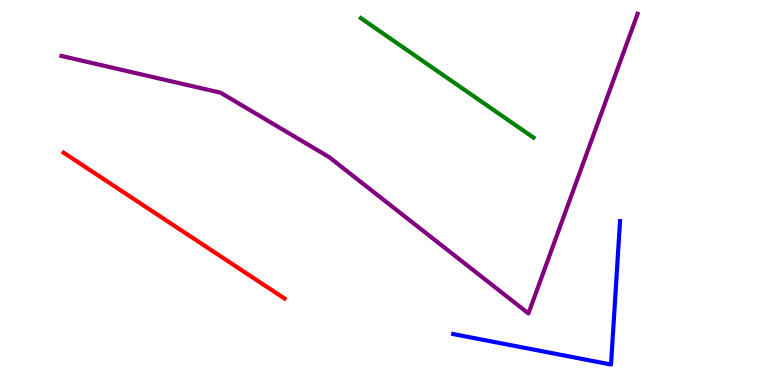[{'lines': ['blue', 'red'], 'intersections': []}, {'lines': ['green', 'red'], 'intersections': []}, {'lines': ['purple', 'red'], 'intersections': []}, {'lines': ['blue', 'green'], 'intersections': []}, {'lines': ['blue', 'purple'], 'intersections': []}, {'lines': ['green', 'purple'], 'intersections': []}]